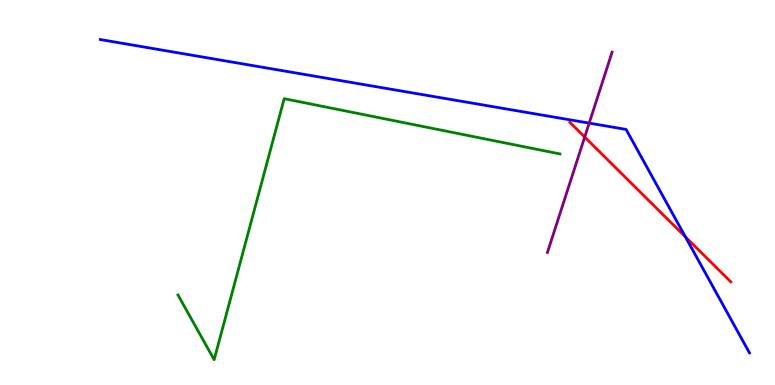[{'lines': ['blue', 'red'], 'intersections': [{'x': 8.84, 'y': 3.85}]}, {'lines': ['green', 'red'], 'intersections': []}, {'lines': ['purple', 'red'], 'intersections': [{'x': 7.54, 'y': 6.44}]}, {'lines': ['blue', 'green'], 'intersections': []}, {'lines': ['blue', 'purple'], 'intersections': [{'x': 7.6, 'y': 6.8}]}, {'lines': ['green', 'purple'], 'intersections': []}]